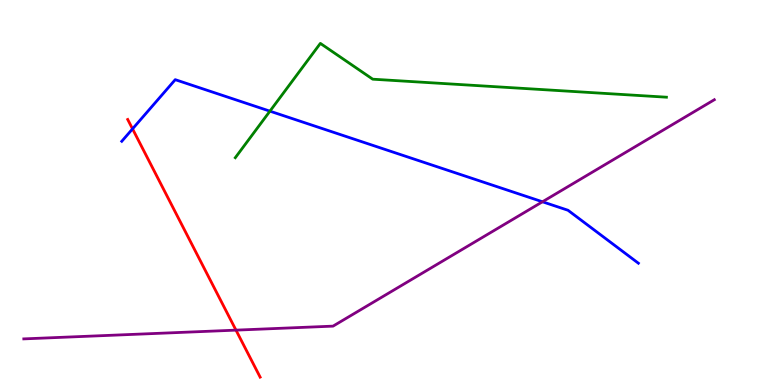[{'lines': ['blue', 'red'], 'intersections': [{'x': 1.71, 'y': 6.65}]}, {'lines': ['green', 'red'], 'intersections': []}, {'lines': ['purple', 'red'], 'intersections': [{'x': 3.04, 'y': 1.43}]}, {'lines': ['blue', 'green'], 'intersections': [{'x': 3.48, 'y': 7.11}]}, {'lines': ['blue', 'purple'], 'intersections': [{'x': 7.0, 'y': 4.76}]}, {'lines': ['green', 'purple'], 'intersections': []}]